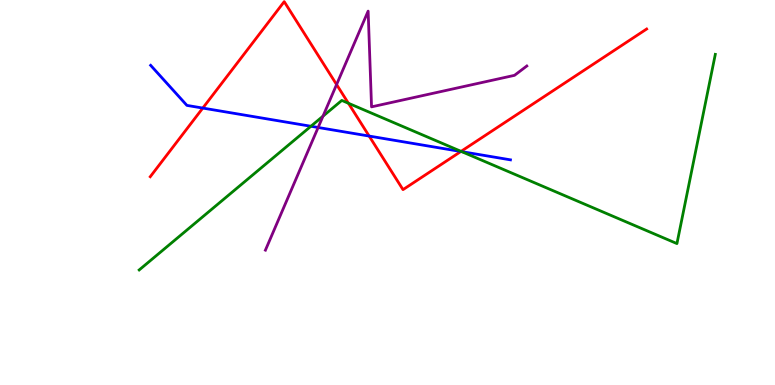[{'lines': ['blue', 'red'], 'intersections': [{'x': 2.62, 'y': 7.19}, {'x': 4.76, 'y': 6.47}, {'x': 5.95, 'y': 6.07}]}, {'lines': ['green', 'red'], 'intersections': [{'x': 4.5, 'y': 7.32}, {'x': 5.95, 'y': 6.07}]}, {'lines': ['purple', 'red'], 'intersections': [{'x': 4.34, 'y': 7.8}]}, {'lines': ['blue', 'green'], 'intersections': [{'x': 4.01, 'y': 6.72}, {'x': 5.96, 'y': 6.06}]}, {'lines': ['blue', 'purple'], 'intersections': [{'x': 4.11, 'y': 6.69}]}, {'lines': ['green', 'purple'], 'intersections': [{'x': 4.17, 'y': 6.98}]}]